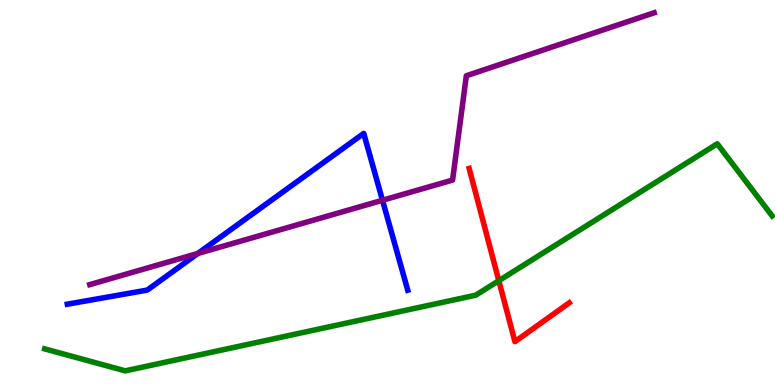[{'lines': ['blue', 'red'], 'intersections': []}, {'lines': ['green', 'red'], 'intersections': [{'x': 6.44, 'y': 2.71}]}, {'lines': ['purple', 'red'], 'intersections': []}, {'lines': ['blue', 'green'], 'intersections': []}, {'lines': ['blue', 'purple'], 'intersections': [{'x': 2.55, 'y': 3.42}, {'x': 4.94, 'y': 4.8}]}, {'lines': ['green', 'purple'], 'intersections': []}]